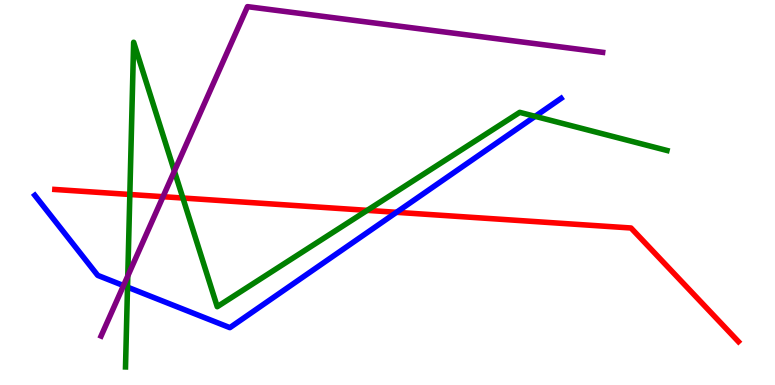[{'lines': ['blue', 'red'], 'intersections': [{'x': 5.12, 'y': 4.49}]}, {'lines': ['green', 'red'], 'intersections': [{'x': 1.68, 'y': 4.95}, {'x': 2.36, 'y': 4.86}, {'x': 4.74, 'y': 4.54}]}, {'lines': ['purple', 'red'], 'intersections': [{'x': 2.1, 'y': 4.89}]}, {'lines': ['blue', 'green'], 'intersections': [{'x': 1.65, 'y': 2.54}, {'x': 6.91, 'y': 6.98}]}, {'lines': ['blue', 'purple'], 'intersections': [{'x': 1.59, 'y': 2.58}]}, {'lines': ['green', 'purple'], 'intersections': [{'x': 1.65, 'y': 2.83}, {'x': 2.25, 'y': 5.56}]}]